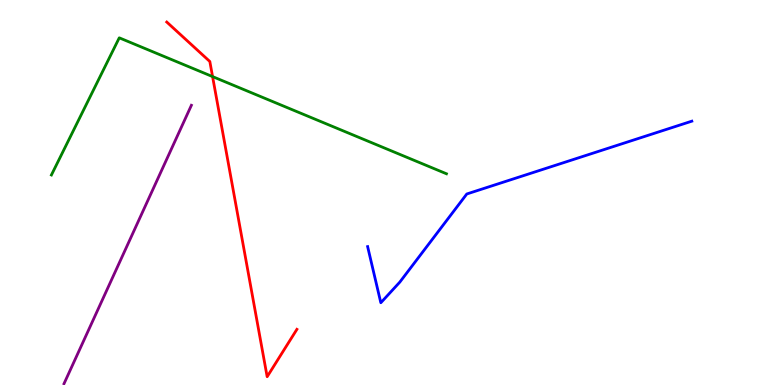[{'lines': ['blue', 'red'], 'intersections': []}, {'lines': ['green', 'red'], 'intersections': [{'x': 2.74, 'y': 8.01}]}, {'lines': ['purple', 'red'], 'intersections': []}, {'lines': ['blue', 'green'], 'intersections': []}, {'lines': ['blue', 'purple'], 'intersections': []}, {'lines': ['green', 'purple'], 'intersections': []}]